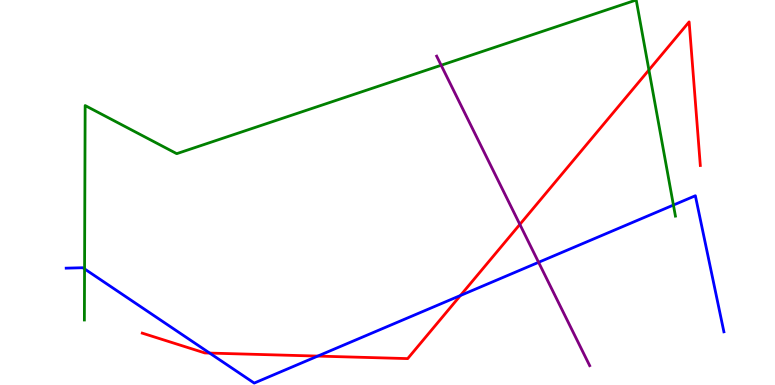[{'lines': ['blue', 'red'], 'intersections': [{'x': 2.7, 'y': 0.829}, {'x': 4.1, 'y': 0.751}, {'x': 5.94, 'y': 2.32}]}, {'lines': ['green', 'red'], 'intersections': [{'x': 8.37, 'y': 8.18}]}, {'lines': ['purple', 'red'], 'intersections': [{'x': 6.71, 'y': 4.17}]}, {'lines': ['blue', 'green'], 'intersections': [{'x': 1.09, 'y': 3.02}, {'x': 8.69, 'y': 4.67}]}, {'lines': ['blue', 'purple'], 'intersections': [{'x': 6.95, 'y': 3.19}]}, {'lines': ['green', 'purple'], 'intersections': [{'x': 5.69, 'y': 8.31}]}]